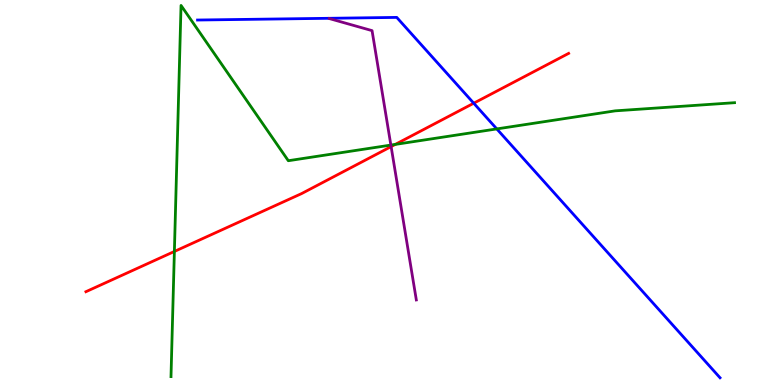[{'lines': ['blue', 'red'], 'intersections': [{'x': 6.11, 'y': 7.32}]}, {'lines': ['green', 'red'], 'intersections': [{'x': 2.25, 'y': 3.47}, {'x': 5.1, 'y': 6.25}]}, {'lines': ['purple', 'red'], 'intersections': [{'x': 5.05, 'y': 6.19}]}, {'lines': ['blue', 'green'], 'intersections': [{'x': 6.41, 'y': 6.65}]}, {'lines': ['blue', 'purple'], 'intersections': []}, {'lines': ['green', 'purple'], 'intersections': [{'x': 5.04, 'y': 6.23}]}]